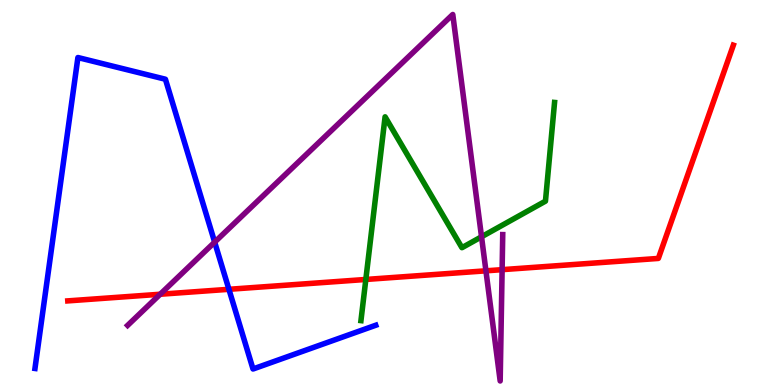[{'lines': ['blue', 'red'], 'intersections': [{'x': 2.95, 'y': 2.49}]}, {'lines': ['green', 'red'], 'intersections': [{'x': 4.72, 'y': 2.74}]}, {'lines': ['purple', 'red'], 'intersections': [{'x': 2.07, 'y': 2.36}, {'x': 6.27, 'y': 2.97}, {'x': 6.48, 'y': 3.0}]}, {'lines': ['blue', 'green'], 'intersections': []}, {'lines': ['blue', 'purple'], 'intersections': [{'x': 2.77, 'y': 3.71}]}, {'lines': ['green', 'purple'], 'intersections': [{'x': 6.21, 'y': 3.85}]}]